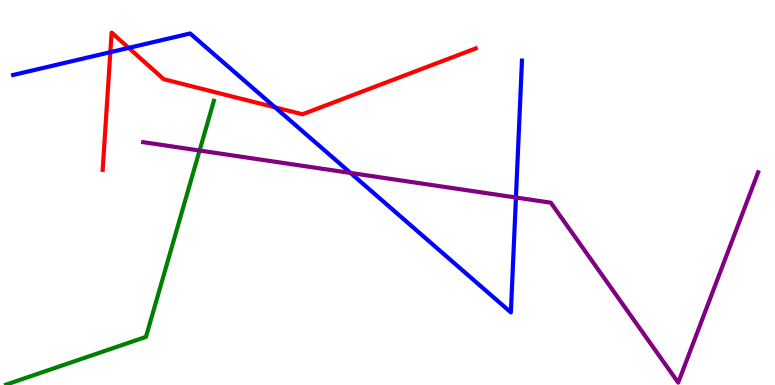[{'lines': ['blue', 'red'], 'intersections': [{'x': 1.42, 'y': 8.64}, {'x': 1.66, 'y': 8.76}, {'x': 3.55, 'y': 7.21}]}, {'lines': ['green', 'red'], 'intersections': []}, {'lines': ['purple', 'red'], 'intersections': []}, {'lines': ['blue', 'green'], 'intersections': []}, {'lines': ['blue', 'purple'], 'intersections': [{'x': 4.52, 'y': 5.51}, {'x': 6.66, 'y': 4.87}]}, {'lines': ['green', 'purple'], 'intersections': [{'x': 2.58, 'y': 6.09}]}]